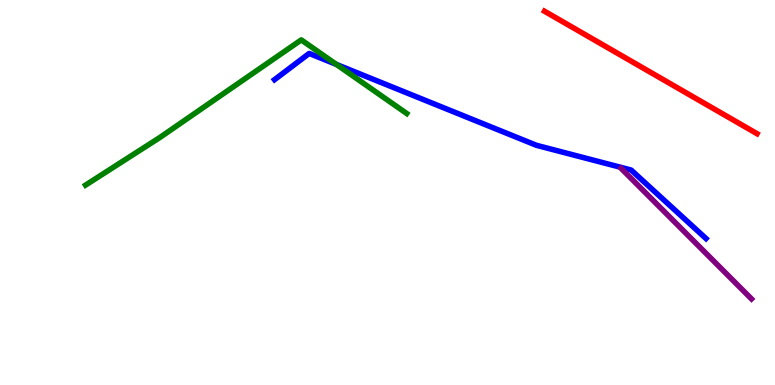[{'lines': ['blue', 'red'], 'intersections': []}, {'lines': ['green', 'red'], 'intersections': []}, {'lines': ['purple', 'red'], 'intersections': []}, {'lines': ['blue', 'green'], 'intersections': [{'x': 4.34, 'y': 8.33}]}, {'lines': ['blue', 'purple'], 'intersections': []}, {'lines': ['green', 'purple'], 'intersections': []}]